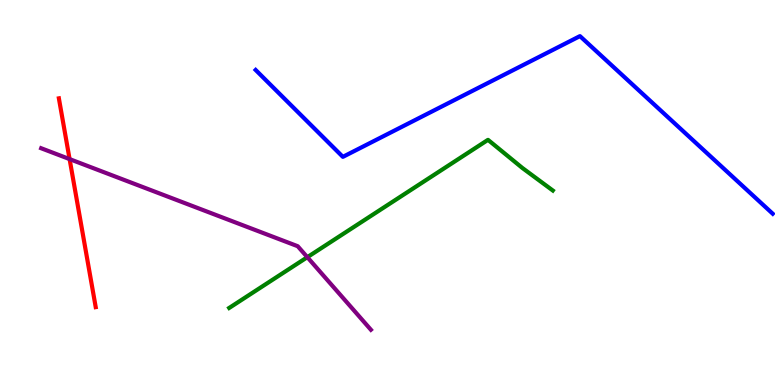[{'lines': ['blue', 'red'], 'intersections': []}, {'lines': ['green', 'red'], 'intersections': []}, {'lines': ['purple', 'red'], 'intersections': [{'x': 0.898, 'y': 5.87}]}, {'lines': ['blue', 'green'], 'intersections': []}, {'lines': ['blue', 'purple'], 'intersections': []}, {'lines': ['green', 'purple'], 'intersections': [{'x': 3.97, 'y': 3.32}]}]